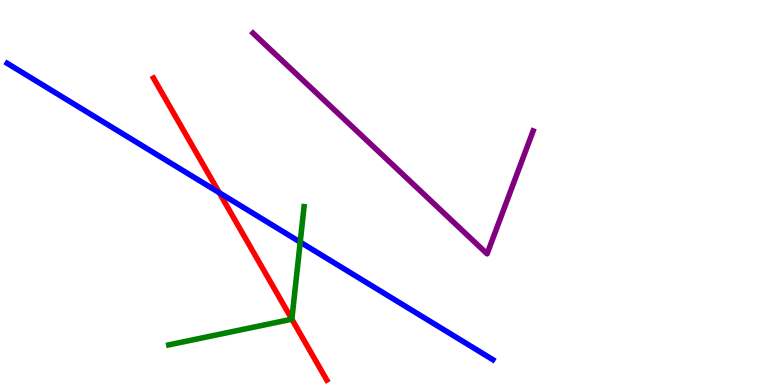[{'lines': ['blue', 'red'], 'intersections': [{'x': 2.83, 'y': 4.99}]}, {'lines': ['green', 'red'], 'intersections': [{'x': 3.77, 'y': 1.71}]}, {'lines': ['purple', 'red'], 'intersections': []}, {'lines': ['blue', 'green'], 'intersections': [{'x': 3.87, 'y': 3.71}]}, {'lines': ['blue', 'purple'], 'intersections': []}, {'lines': ['green', 'purple'], 'intersections': []}]